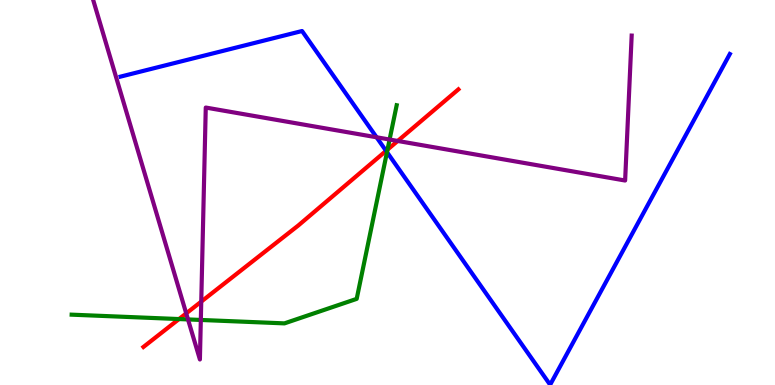[{'lines': ['blue', 'red'], 'intersections': [{'x': 4.98, 'y': 6.08}]}, {'lines': ['green', 'red'], 'intersections': [{'x': 2.31, 'y': 1.71}, {'x': 5.0, 'y': 6.11}]}, {'lines': ['purple', 'red'], 'intersections': [{'x': 2.4, 'y': 1.86}, {'x': 2.6, 'y': 2.17}, {'x': 5.13, 'y': 6.34}]}, {'lines': ['blue', 'green'], 'intersections': [{'x': 4.99, 'y': 6.05}]}, {'lines': ['blue', 'purple'], 'intersections': [{'x': 4.86, 'y': 6.43}]}, {'lines': ['green', 'purple'], 'intersections': [{'x': 2.43, 'y': 1.7}, {'x': 2.59, 'y': 1.69}, {'x': 5.03, 'y': 6.38}]}]